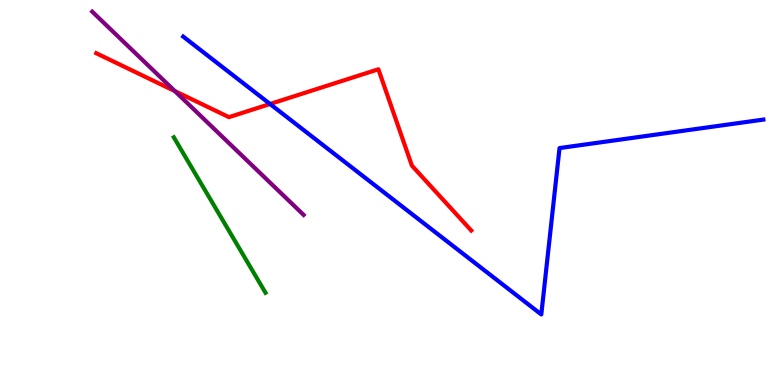[{'lines': ['blue', 'red'], 'intersections': [{'x': 3.48, 'y': 7.3}]}, {'lines': ['green', 'red'], 'intersections': []}, {'lines': ['purple', 'red'], 'intersections': [{'x': 2.26, 'y': 7.63}]}, {'lines': ['blue', 'green'], 'intersections': []}, {'lines': ['blue', 'purple'], 'intersections': []}, {'lines': ['green', 'purple'], 'intersections': []}]